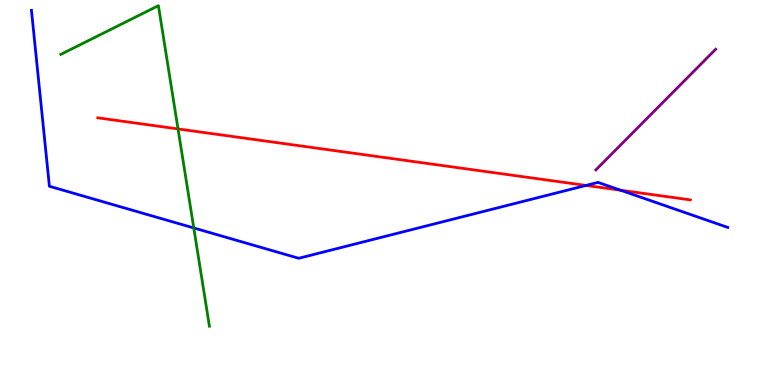[{'lines': ['blue', 'red'], 'intersections': [{'x': 7.56, 'y': 5.18}, {'x': 8.01, 'y': 5.06}]}, {'lines': ['green', 'red'], 'intersections': [{'x': 2.3, 'y': 6.65}]}, {'lines': ['purple', 'red'], 'intersections': []}, {'lines': ['blue', 'green'], 'intersections': [{'x': 2.5, 'y': 4.08}]}, {'lines': ['blue', 'purple'], 'intersections': []}, {'lines': ['green', 'purple'], 'intersections': []}]